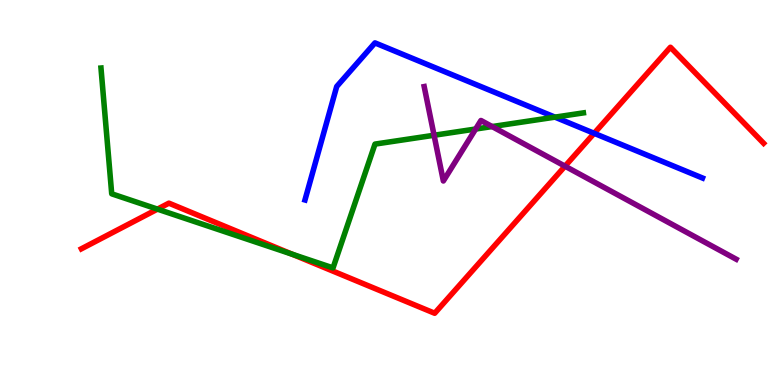[{'lines': ['blue', 'red'], 'intersections': [{'x': 7.67, 'y': 6.54}]}, {'lines': ['green', 'red'], 'intersections': [{'x': 2.03, 'y': 4.57}, {'x': 3.77, 'y': 3.4}]}, {'lines': ['purple', 'red'], 'intersections': [{'x': 7.29, 'y': 5.68}]}, {'lines': ['blue', 'green'], 'intersections': [{'x': 7.16, 'y': 6.96}]}, {'lines': ['blue', 'purple'], 'intersections': []}, {'lines': ['green', 'purple'], 'intersections': [{'x': 5.6, 'y': 6.49}, {'x': 6.14, 'y': 6.65}, {'x': 6.35, 'y': 6.71}]}]